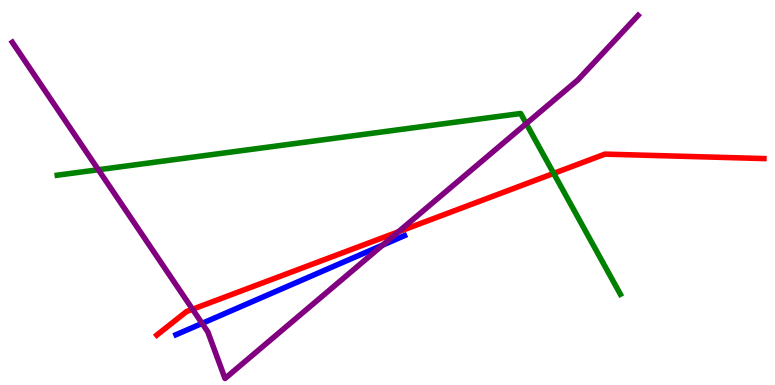[{'lines': ['blue', 'red'], 'intersections': []}, {'lines': ['green', 'red'], 'intersections': [{'x': 7.14, 'y': 5.5}]}, {'lines': ['purple', 'red'], 'intersections': [{'x': 2.48, 'y': 1.97}, {'x': 5.14, 'y': 3.98}]}, {'lines': ['blue', 'green'], 'intersections': []}, {'lines': ['blue', 'purple'], 'intersections': [{'x': 2.61, 'y': 1.6}, {'x': 4.94, 'y': 3.63}]}, {'lines': ['green', 'purple'], 'intersections': [{'x': 1.27, 'y': 5.59}, {'x': 6.79, 'y': 6.79}]}]